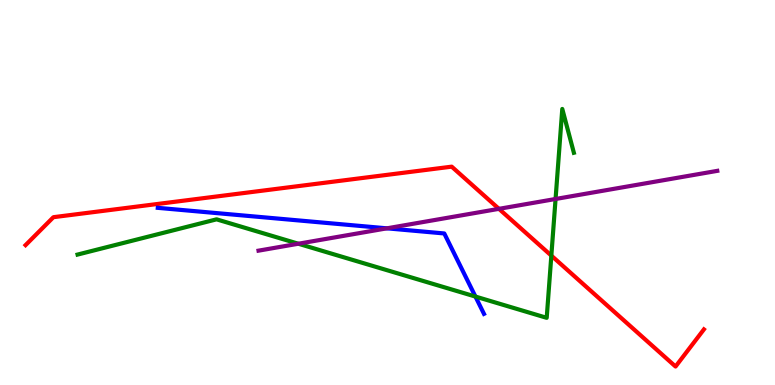[{'lines': ['blue', 'red'], 'intersections': []}, {'lines': ['green', 'red'], 'intersections': [{'x': 7.11, 'y': 3.36}]}, {'lines': ['purple', 'red'], 'intersections': [{'x': 6.44, 'y': 4.58}]}, {'lines': ['blue', 'green'], 'intersections': [{'x': 6.13, 'y': 2.3}]}, {'lines': ['blue', 'purple'], 'intersections': [{'x': 4.99, 'y': 4.07}]}, {'lines': ['green', 'purple'], 'intersections': [{'x': 3.85, 'y': 3.67}, {'x': 7.17, 'y': 4.83}]}]